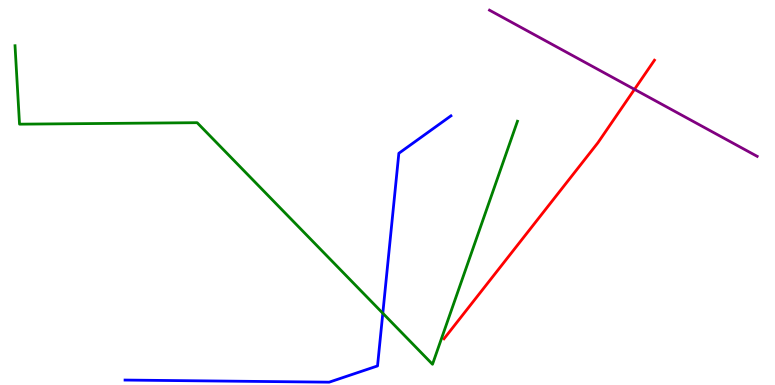[{'lines': ['blue', 'red'], 'intersections': []}, {'lines': ['green', 'red'], 'intersections': []}, {'lines': ['purple', 'red'], 'intersections': [{'x': 8.19, 'y': 7.68}]}, {'lines': ['blue', 'green'], 'intersections': [{'x': 4.94, 'y': 1.86}]}, {'lines': ['blue', 'purple'], 'intersections': []}, {'lines': ['green', 'purple'], 'intersections': []}]